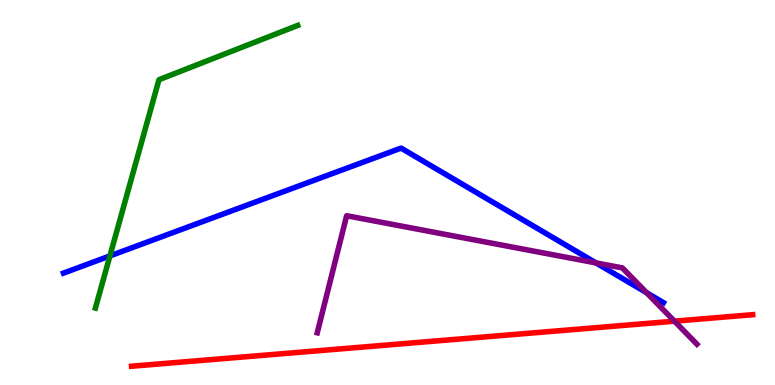[{'lines': ['blue', 'red'], 'intersections': []}, {'lines': ['green', 'red'], 'intersections': []}, {'lines': ['purple', 'red'], 'intersections': [{'x': 8.7, 'y': 1.66}]}, {'lines': ['blue', 'green'], 'intersections': [{'x': 1.42, 'y': 3.35}]}, {'lines': ['blue', 'purple'], 'intersections': [{'x': 7.69, 'y': 3.17}, {'x': 8.34, 'y': 2.4}]}, {'lines': ['green', 'purple'], 'intersections': []}]